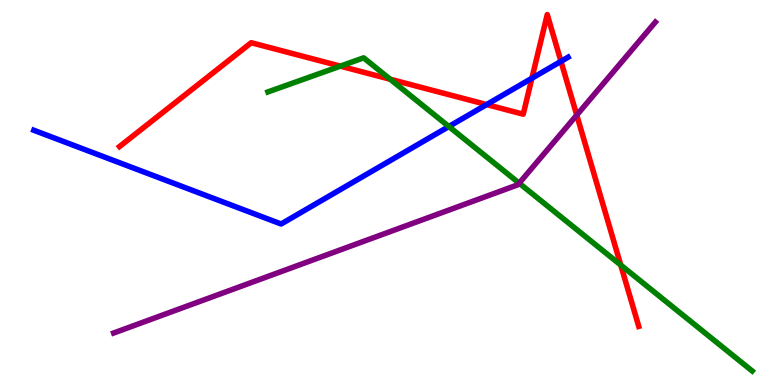[{'lines': ['blue', 'red'], 'intersections': [{'x': 6.28, 'y': 7.28}, {'x': 6.86, 'y': 7.97}, {'x': 7.24, 'y': 8.41}]}, {'lines': ['green', 'red'], 'intersections': [{'x': 4.39, 'y': 8.28}, {'x': 5.03, 'y': 7.94}, {'x': 8.01, 'y': 3.12}]}, {'lines': ['purple', 'red'], 'intersections': [{'x': 7.44, 'y': 7.01}]}, {'lines': ['blue', 'green'], 'intersections': [{'x': 5.79, 'y': 6.71}]}, {'lines': ['blue', 'purple'], 'intersections': []}, {'lines': ['green', 'purple'], 'intersections': [{'x': 6.7, 'y': 5.24}]}]